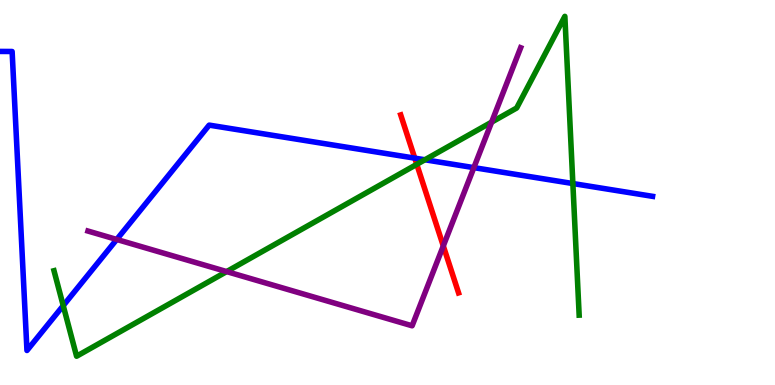[{'lines': ['blue', 'red'], 'intersections': [{'x': 5.35, 'y': 5.89}]}, {'lines': ['green', 'red'], 'intersections': [{'x': 5.38, 'y': 5.73}]}, {'lines': ['purple', 'red'], 'intersections': [{'x': 5.72, 'y': 3.61}]}, {'lines': ['blue', 'green'], 'intersections': [{'x': 0.816, 'y': 2.06}, {'x': 5.48, 'y': 5.85}, {'x': 7.39, 'y': 5.23}]}, {'lines': ['blue', 'purple'], 'intersections': [{'x': 1.51, 'y': 3.78}, {'x': 6.11, 'y': 5.65}]}, {'lines': ['green', 'purple'], 'intersections': [{'x': 2.92, 'y': 2.95}, {'x': 6.34, 'y': 6.83}]}]